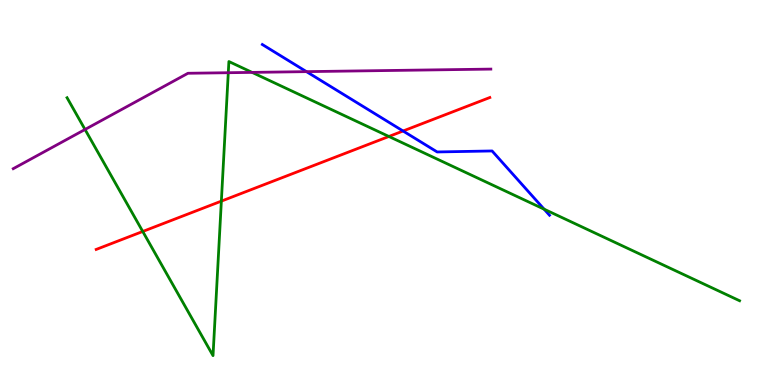[{'lines': ['blue', 'red'], 'intersections': [{'x': 5.2, 'y': 6.6}]}, {'lines': ['green', 'red'], 'intersections': [{'x': 1.84, 'y': 3.99}, {'x': 2.86, 'y': 4.78}, {'x': 5.02, 'y': 6.46}]}, {'lines': ['purple', 'red'], 'intersections': []}, {'lines': ['blue', 'green'], 'intersections': [{'x': 7.02, 'y': 4.57}]}, {'lines': ['blue', 'purple'], 'intersections': [{'x': 3.95, 'y': 8.14}]}, {'lines': ['green', 'purple'], 'intersections': [{'x': 1.1, 'y': 6.64}, {'x': 2.95, 'y': 8.11}, {'x': 3.25, 'y': 8.12}]}]